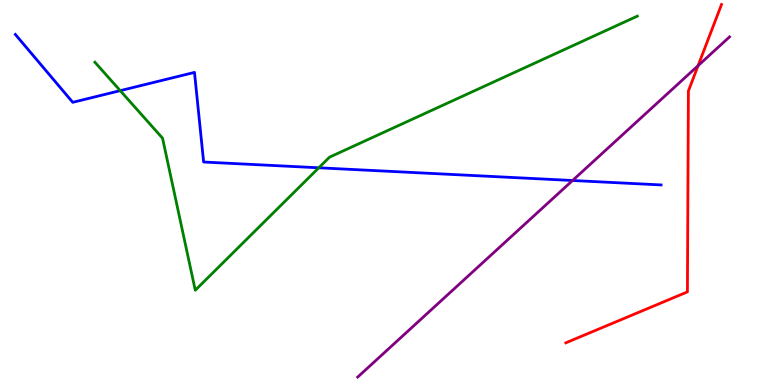[{'lines': ['blue', 'red'], 'intersections': []}, {'lines': ['green', 'red'], 'intersections': []}, {'lines': ['purple', 'red'], 'intersections': [{'x': 9.01, 'y': 8.29}]}, {'lines': ['blue', 'green'], 'intersections': [{'x': 1.55, 'y': 7.65}, {'x': 4.11, 'y': 5.64}]}, {'lines': ['blue', 'purple'], 'intersections': [{'x': 7.39, 'y': 5.31}]}, {'lines': ['green', 'purple'], 'intersections': []}]